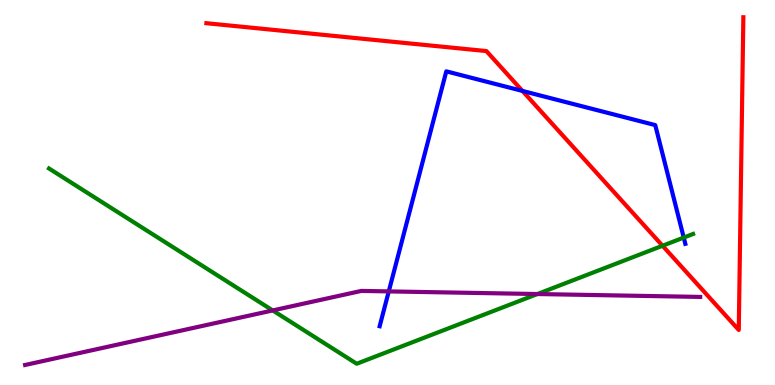[{'lines': ['blue', 'red'], 'intersections': [{'x': 6.74, 'y': 7.64}]}, {'lines': ['green', 'red'], 'intersections': [{'x': 8.55, 'y': 3.62}]}, {'lines': ['purple', 'red'], 'intersections': []}, {'lines': ['blue', 'green'], 'intersections': [{'x': 8.82, 'y': 3.83}]}, {'lines': ['blue', 'purple'], 'intersections': [{'x': 5.02, 'y': 2.43}]}, {'lines': ['green', 'purple'], 'intersections': [{'x': 3.52, 'y': 1.94}, {'x': 6.93, 'y': 2.36}]}]